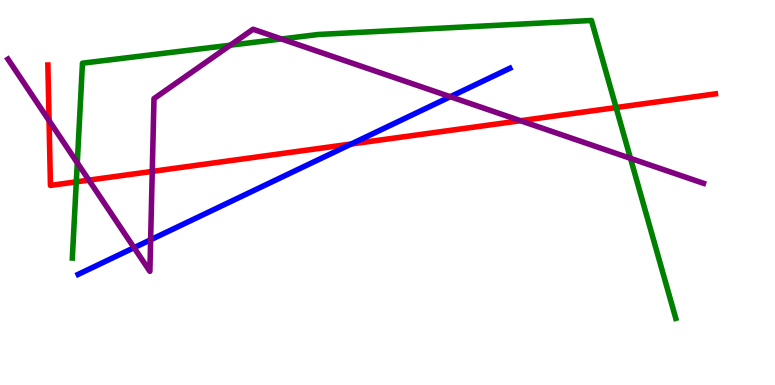[{'lines': ['blue', 'red'], 'intersections': [{'x': 4.53, 'y': 6.26}]}, {'lines': ['green', 'red'], 'intersections': [{'x': 0.984, 'y': 5.28}, {'x': 7.95, 'y': 7.21}]}, {'lines': ['purple', 'red'], 'intersections': [{'x': 0.633, 'y': 6.87}, {'x': 1.15, 'y': 5.32}, {'x': 1.96, 'y': 5.55}, {'x': 6.72, 'y': 6.86}]}, {'lines': ['blue', 'green'], 'intersections': []}, {'lines': ['blue', 'purple'], 'intersections': [{'x': 1.73, 'y': 3.57}, {'x': 1.94, 'y': 3.77}, {'x': 5.81, 'y': 7.49}]}, {'lines': ['green', 'purple'], 'intersections': [{'x': 0.997, 'y': 5.77}, {'x': 2.97, 'y': 8.83}, {'x': 3.63, 'y': 8.99}, {'x': 8.14, 'y': 5.89}]}]